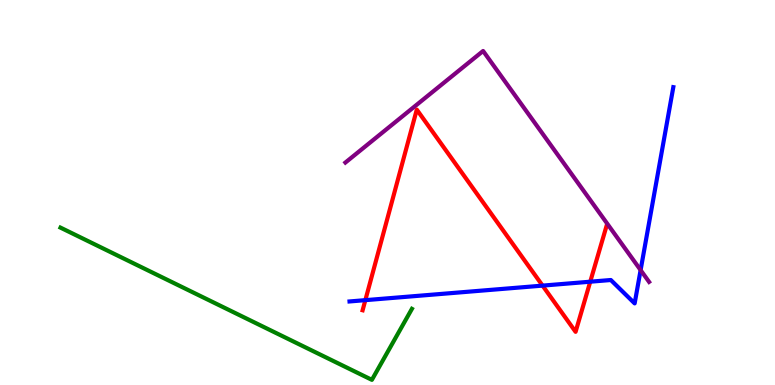[{'lines': ['blue', 'red'], 'intersections': [{'x': 4.71, 'y': 2.2}, {'x': 7.0, 'y': 2.58}, {'x': 7.62, 'y': 2.68}]}, {'lines': ['green', 'red'], 'intersections': []}, {'lines': ['purple', 'red'], 'intersections': []}, {'lines': ['blue', 'green'], 'intersections': []}, {'lines': ['blue', 'purple'], 'intersections': [{'x': 8.27, 'y': 2.98}]}, {'lines': ['green', 'purple'], 'intersections': []}]